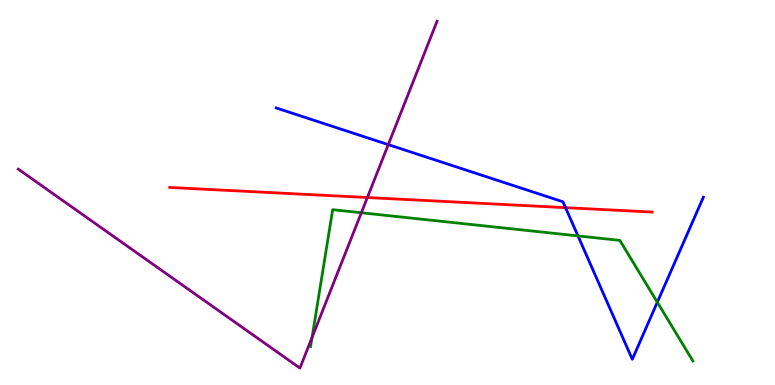[{'lines': ['blue', 'red'], 'intersections': [{'x': 7.3, 'y': 4.61}]}, {'lines': ['green', 'red'], 'intersections': []}, {'lines': ['purple', 'red'], 'intersections': [{'x': 4.74, 'y': 4.87}]}, {'lines': ['blue', 'green'], 'intersections': [{'x': 7.46, 'y': 3.87}, {'x': 8.48, 'y': 2.15}]}, {'lines': ['blue', 'purple'], 'intersections': [{'x': 5.01, 'y': 6.24}]}, {'lines': ['green', 'purple'], 'intersections': [{'x': 4.03, 'y': 1.24}, {'x': 4.66, 'y': 4.47}]}]